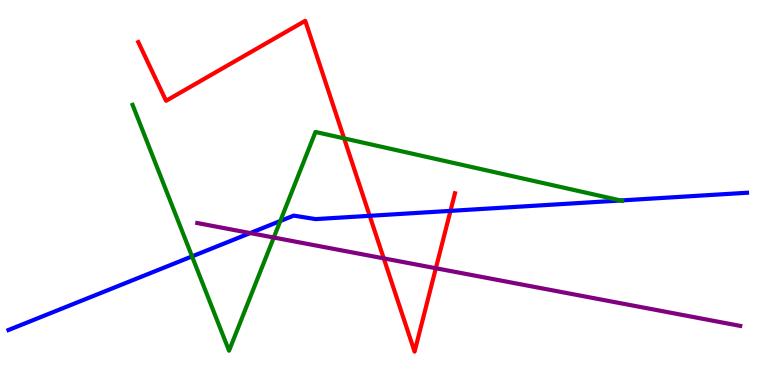[{'lines': ['blue', 'red'], 'intersections': [{'x': 4.77, 'y': 4.39}, {'x': 5.81, 'y': 4.52}]}, {'lines': ['green', 'red'], 'intersections': [{'x': 4.44, 'y': 6.41}]}, {'lines': ['purple', 'red'], 'intersections': [{'x': 4.95, 'y': 3.29}, {'x': 5.62, 'y': 3.03}]}, {'lines': ['blue', 'green'], 'intersections': [{'x': 2.48, 'y': 3.34}, {'x': 3.62, 'y': 4.26}, {'x': 8.01, 'y': 4.79}]}, {'lines': ['blue', 'purple'], 'intersections': [{'x': 3.23, 'y': 3.95}]}, {'lines': ['green', 'purple'], 'intersections': [{'x': 3.53, 'y': 3.83}]}]